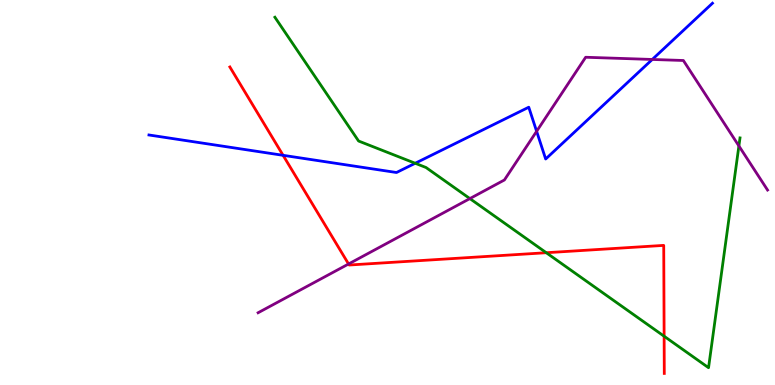[{'lines': ['blue', 'red'], 'intersections': [{'x': 3.65, 'y': 5.97}]}, {'lines': ['green', 'red'], 'intersections': [{'x': 7.05, 'y': 3.44}, {'x': 8.57, 'y': 1.27}]}, {'lines': ['purple', 'red'], 'intersections': [{'x': 4.5, 'y': 3.14}]}, {'lines': ['blue', 'green'], 'intersections': [{'x': 5.36, 'y': 5.76}]}, {'lines': ['blue', 'purple'], 'intersections': [{'x': 6.92, 'y': 6.59}, {'x': 8.42, 'y': 8.46}]}, {'lines': ['green', 'purple'], 'intersections': [{'x': 6.06, 'y': 4.84}, {'x': 9.53, 'y': 6.21}]}]